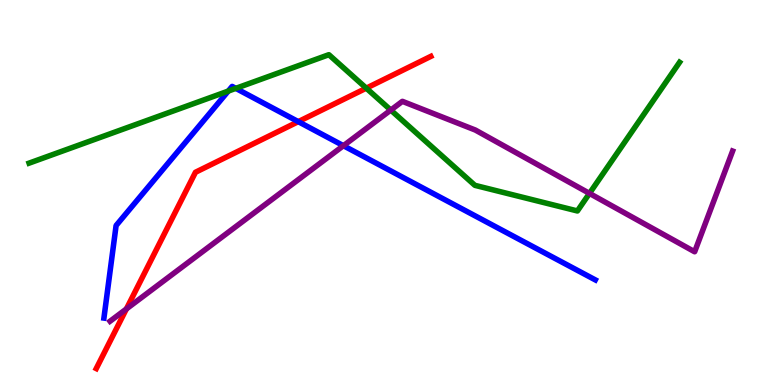[{'lines': ['blue', 'red'], 'intersections': [{'x': 3.85, 'y': 6.84}]}, {'lines': ['green', 'red'], 'intersections': [{'x': 4.73, 'y': 7.71}]}, {'lines': ['purple', 'red'], 'intersections': [{'x': 1.63, 'y': 1.98}]}, {'lines': ['blue', 'green'], 'intersections': [{'x': 2.95, 'y': 7.63}, {'x': 3.04, 'y': 7.7}]}, {'lines': ['blue', 'purple'], 'intersections': [{'x': 4.43, 'y': 6.22}]}, {'lines': ['green', 'purple'], 'intersections': [{'x': 5.04, 'y': 7.14}, {'x': 7.61, 'y': 4.98}]}]